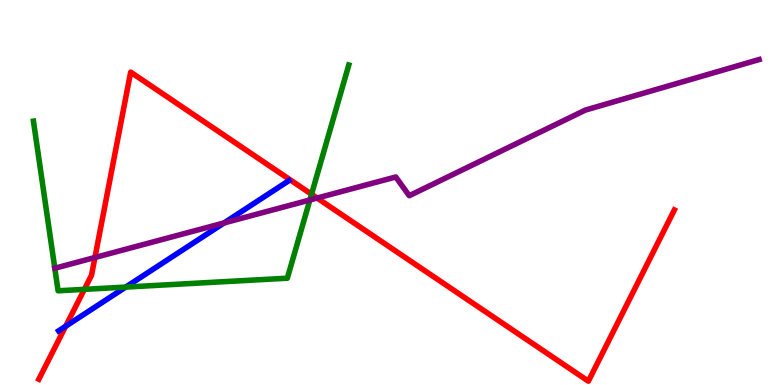[{'lines': ['blue', 'red'], 'intersections': [{'x': 0.847, 'y': 1.53}]}, {'lines': ['green', 'red'], 'intersections': [{'x': 1.09, 'y': 2.48}, {'x': 4.02, 'y': 4.95}]}, {'lines': ['purple', 'red'], 'intersections': [{'x': 1.23, 'y': 3.31}, {'x': 4.09, 'y': 4.86}]}, {'lines': ['blue', 'green'], 'intersections': [{'x': 1.62, 'y': 2.54}]}, {'lines': ['blue', 'purple'], 'intersections': [{'x': 2.89, 'y': 4.21}]}, {'lines': ['green', 'purple'], 'intersections': [{'x': 4.0, 'y': 4.81}]}]